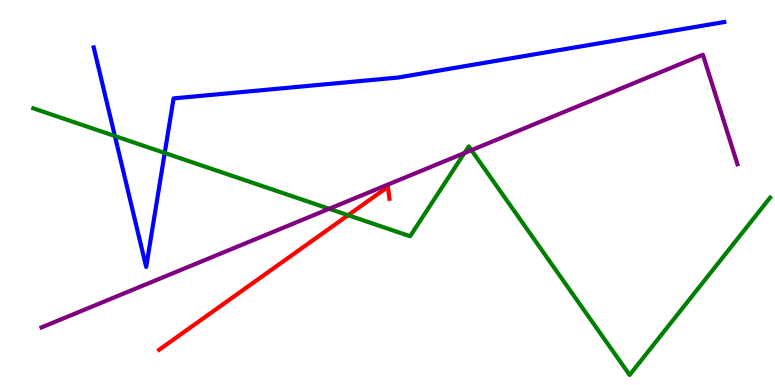[{'lines': ['blue', 'red'], 'intersections': []}, {'lines': ['green', 'red'], 'intersections': [{'x': 4.49, 'y': 4.41}]}, {'lines': ['purple', 'red'], 'intersections': []}, {'lines': ['blue', 'green'], 'intersections': [{'x': 1.48, 'y': 6.47}, {'x': 2.13, 'y': 6.03}]}, {'lines': ['blue', 'purple'], 'intersections': []}, {'lines': ['green', 'purple'], 'intersections': [{'x': 4.25, 'y': 4.58}, {'x': 5.99, 'y': 6.02}, {'x': 6.08, 'y': 6.1}]}]